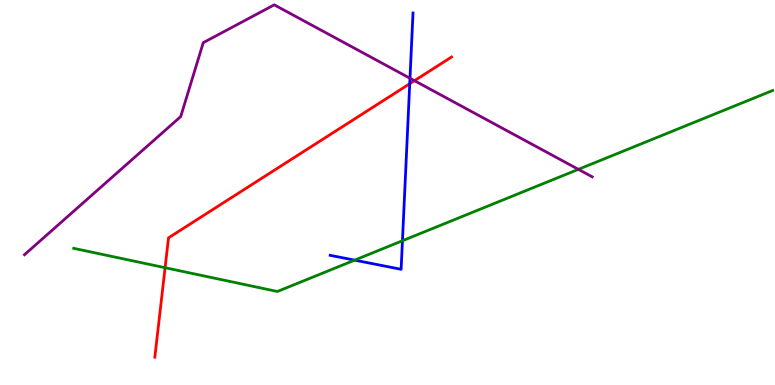[{'lines': ['blue', 'red'], 'intersections': [{'x': 5.29, 'y': 7.83}]}, {'lines': ['green', 'red'], 'intersections': [{'x': 2.13, 'y': 3.05}]}, {'lines': ['purple', 'red'], 'intersections': [{'x': 5.35, 'y': 7.9}]}, {'lines': ['blue', 'green'], 'intersections': [{'x': 4.58, 'y': 3.24}, {'x': 5.19, 'y': 3.75}]}, {'lines': ['blue', 'purple'], 'intersections': [{'x': 5.29, 'y': 7.97}]}, {'lines': ['green', 'purple'], 'intersections': [{'x': 7.46, 'y': 5.6}]}]